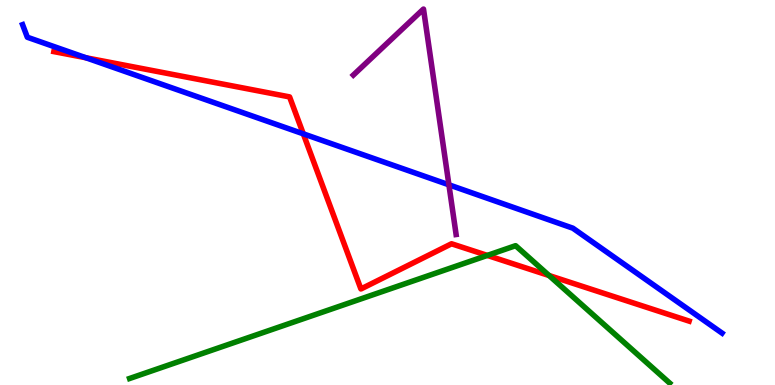[{'lines': ['blue', 'red'], 'intersections': [{'x': 1.11, 'y': 8.5}, {'x': 3.91, 'y': 6.52}]}, {'lines': ['green', 'red'], 'intersections': [{'x': 6.29, 'y': 3.37}, {'x': 7.08, 'y': 2.84}]}, {'lines': ['purple', 'red'], 'intersections': []}, {'lines': ['blue', 'green'], 'intersections': []}, {'lines': ['blue', 'purple'], 'intersections': [{'x': 5.79, 'y': 5.2}]}, {'lines': ['green', 'purple'], 'intersections': []}]